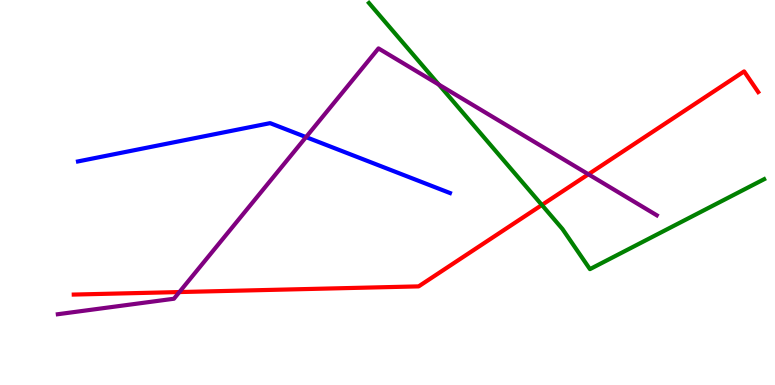[{'lines': ['blue', 'red'], 'intersections': []}, {'lines': ['green', 'red'], 'intersections': [{'x': 6.99, 'y': 4.68}]}, {'lines': ['purple', 'red'], 'intersections': [{'x': 2.31, 'y': 2.41}, {'x': 7.59, 'y': 5.47}]}, {'lines': ['blue', 'green'], 'intersections': []}, {'lines': ['blue', 'purple'], 'intersections': [{'x': 3.95, 'y': 6.44}]}, {'lines': ['green', 'purple'], 'intersections': [{'x': 5.66, 'y': 7.8}]}]